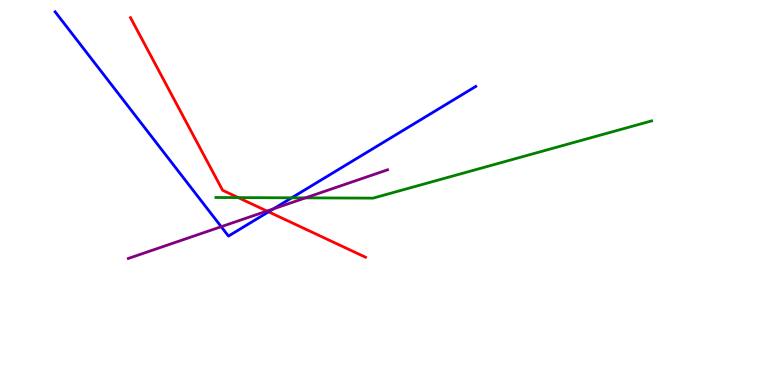[{'lines': ['blue', 'red'], 'intersections': [{'x': 3.47, 'y': 4.5}]}, {'lines': ['green', 'red'], 'intersections': [{'x': 3.07, 'y': 4.87}]}, {'lines': ['purple', 'red'], 'intersections': [{'x': 3.44, 'y': 4.52}]}, {'lines': ['blue', 'green'], 'intersections': [{'x': 3.76, 'y': 4.86}]}, {'lines': ['blue', 'purple'], 'intersections': [{'x': 2.85, 'y': 4.11}, {'x': 3.53, 'y': 4.58}]}, {'lines': ['green', 'purple'], 'intersections': [{'x': 3.94, 'y': 4.86}]}]